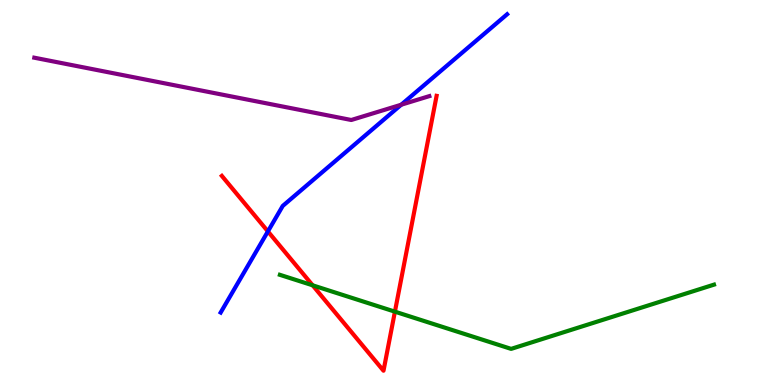[{'lines': ['blue', 'red'], 'intersections': [{'x': 3.46, 'y': 3.99}]}, {'lines': ['green', 'red'], 'intersections': [{'x': 4.03, 'y': 2.59}, {'x': 5.1, 'y': 1.9}]}, {'lines': ['purple', 'red'], 'intersections': []}, {'lines': ['blue', 'green'], 'intersections': []}, {'lines': ['blue', 'purple'], 'intersections': [{'x': 5.18, 'y': 7.28}]}, {'lines': ['green', 'purple'], 'intersections': []}]